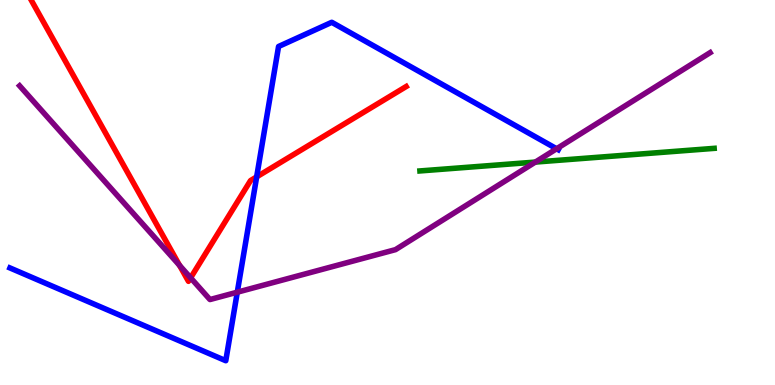[{'lines': ['blue', 'red'], 'intersections': [{'x': 3.31, 'y': 5.41}]}, {'lines': ['green', 'red'], 'intersections': []}, {'lines': ['purple', 'red'], 'intersections': [{'x': 2.32, 'y': 3.11}, {'x': 2.46, 'y': 2.78}]}, {'lines': ['blue', 'green'], 'intersections': []}, {'lines': ['blue', 'purple'], 'intersections': [{'x': 3.06, 'y': 2.41}, {'x': 7.18, 'y': 6.14}]}, {'lines': ['green', 'purple'], 'intersections': [{'x': 6.91, 'y': 5.79}]}]